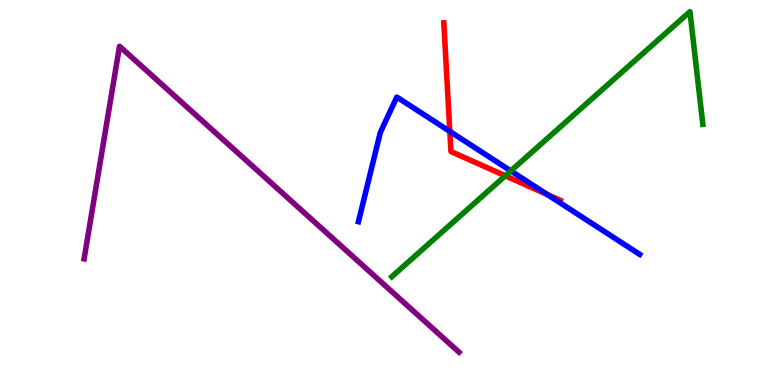[{'lines': ['blue', 'red'], 'intersections': [{'x': 5.8, 'y': 6.59}, {'x': 7.06, 'y': 4.95}]}, {'lines': ['green', 'red'], 'intersections': [{'x': 6.52, 'y': 5.43}]}, {'lines': ['purple', 'red'], 'intersections': []}, {'lines': ['blue', 'green'], 'intersections': [{'x': 6.59, 'y': 5.56}]}, {'lines': ['blue', 'purple'], 'intersections': []}, {'lines': ['green', 'purple'], 'intersections': []}]